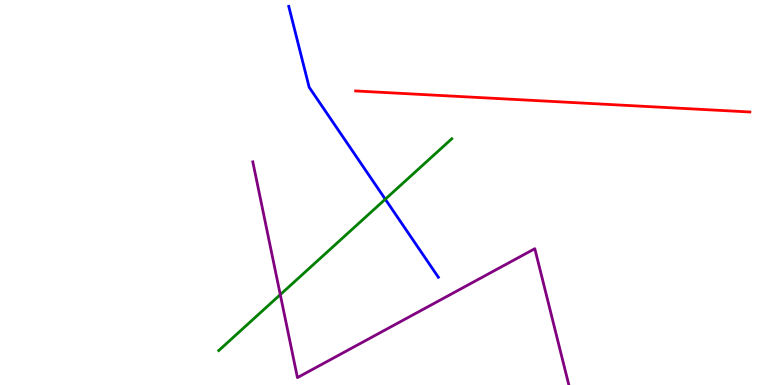[{'lines': ['blue', 'red'], 'intersections': []}, {'lines': ['green', 'red'], 'intersections': []}, {'lines': ['purple', 'red'], 'intersections': []}, {'lines': ['blue', 'green'], 'intersections': [{'x': 4.97, 'y': 4.83}]}, {'lines': ['blue', 'purple'], 'intersections': []}, {'lines': ['green', 'purple'], 'intersections': [{'x': 3.62, 'y': 2.35}]}]